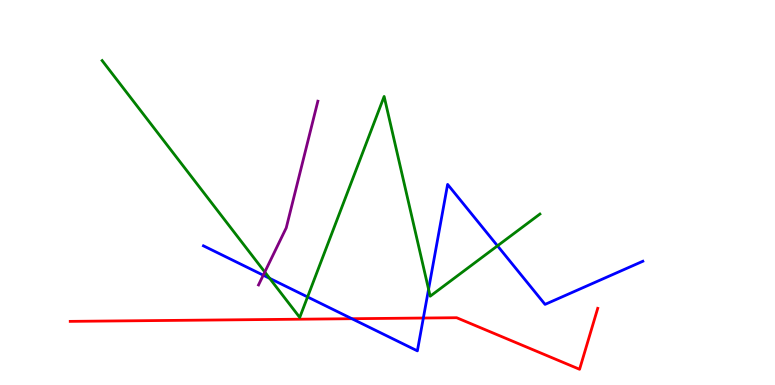[{'lines': ['blue', 'red'], 'intersections': [{'x': 4.54, 'y': 1.72}, {'x': 5.46, 'y': 1.74}]}, {'lines': ['green', 'red'], 'intersections': []}, {'lines': ['purple', 'red'], 'intersections': []}, {'lines': ['blue', 'green'], 'intersections': [{'x': 3.48, 'y': 2.77}, {'x': 3.97, 'y': 2.29}, {'x': 5.53, 'y': 2.49}, {'x': 6.42, 'y': 3.62}]}, {'lines': ['blue', 'purple'], 'intersections': [{'x': 3.4, 'y': 2.85}]}, {'lines': ['green', 'purple'], 'intersections': [{'x': 3.42, 'y': 2.93}]}]